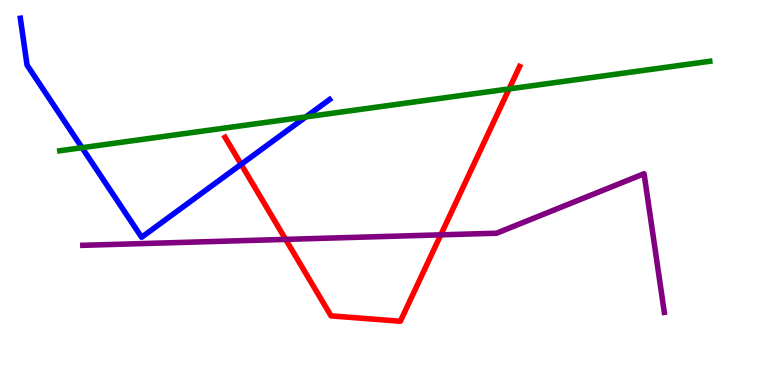[{'lines': ['blue', 'red'], 'intersections': [{'x': 3.11, 'y': 5.73}]}, {'lines': ['green', 'red'], 'intersections': [{'x': 6.57, 'y': 7.69}]}, {'lines': ['purple', 'red'], 'intersections': [{'x': 3.69, 'y': 3.78}, {'x': 5.69, 'y': 3.9}]}, {'lines': ['blue', 'green'], 'intersections': [{'x': 1.06, 'y': 6.16}, {'x': 3.95, 'y': 6.96}]}, {'lines': ['blue', 'purple'], 'intersections': []}, {'lines': ['green', 'purple'], 'intersections': []}]